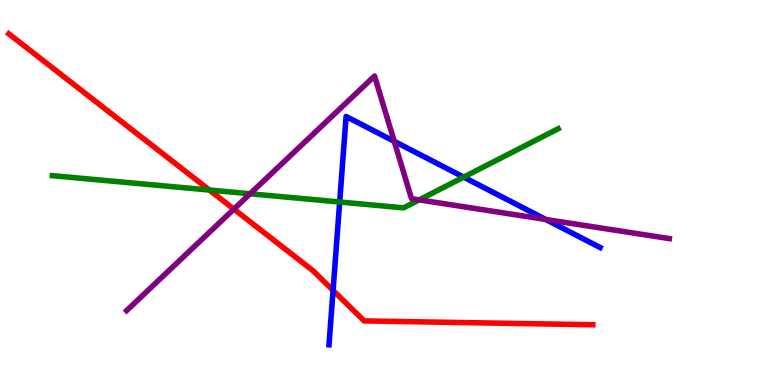[{'lines': ['blue', 'red'], 'intersections': [{'x': 4.3, 'y': 2.46}]}, {'lines': ['green', 'red'], 'intersections': [{'x': 2.7, 'y': 5.06}]}, {'lines': ['purple', 'red'], 'intersections': [{'x': 3.02, 'y': 4.57}]}, {'lines': ['blue', 'green'], 'intersections': [{'x': 4.38, 'y': 4.75}, {'x': 5.98, 'y': 5.4}]}, {'lines': ['blue', 'purple'], 'intersections': [{'x': 5.09, 'y': 6.33}, {'x': 7.04, 'y': 4.3}]}, {'lines': ['green', 'purple'], 'intersections': [{'x': 3.23, 'y': 4.97}, {'x': 5.41, 'y': 4.81}]}]